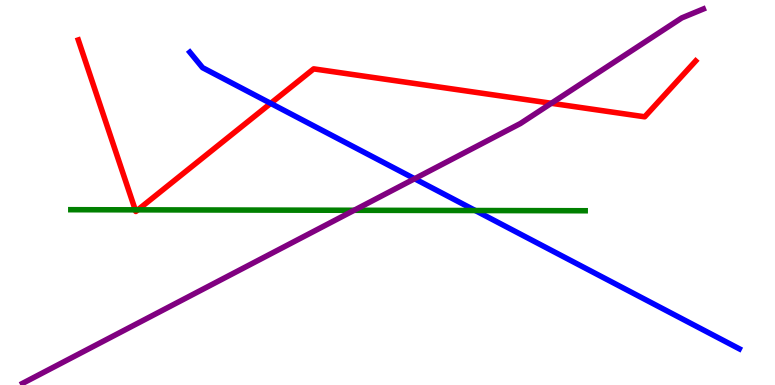[{'lines': ['blue', 'red'], 'intersections': [{'x': 3.49, 'y': 7.32}]}, {'lines': ['green', 'red'], 'intersections': [{'x': 1.75, 'y': 4.55}, {'x': 1.78, 'y': 4.55}]}, {'lines': ['purple', 'red'], 'intersections': [{'x': 7.11, 'y': 7.32}]}, {'lines': ['blue', 'green'], 'intersections': [{'x': 6.13, 'y': 4.53}]}, {'lines': ['blue', 'purple'], 'intersections': [{'x': 5.35, 'y': 5.36}]}, {'lines': ['green', 'purple'], 'intersections': [{'x': 4.57, 'y': 4.54}]}]